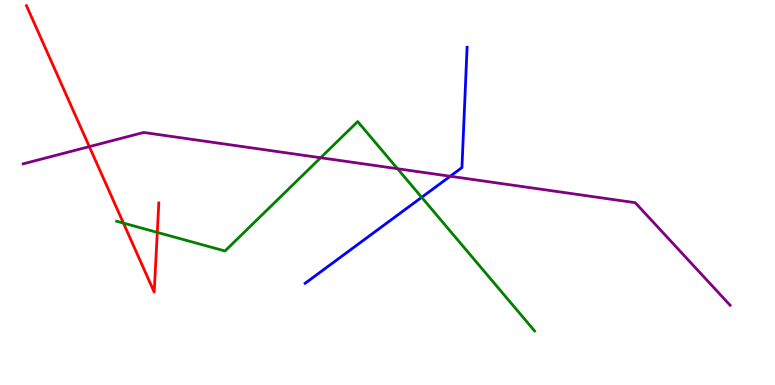[{'lines': ['blue', 'red'], 'intersections': []}, {'lines': ['green', 'red'], 'intersections': [{'x': 1.59, 'y': 4.21}, {'x': 2.03, 'y': 3.96}]}, {'lines': ['purple', 'red'], 'intersections': [{'x': 1.15, 'y': 6.19}]}, {'lines': ['blue', 'green'], 'intersections': [{'x': 5.44, 'y': 4.87}]}, {'lines': ['blue', 'purple'], 'intersections': [{'x': 5.81, 'y': 5.42}]}, {'lines': ['green', 'purple'], 'intersections': [{'x': 4.14, 'y': 5.9}, {'x': 5.13, 'y': 5.62}]}]